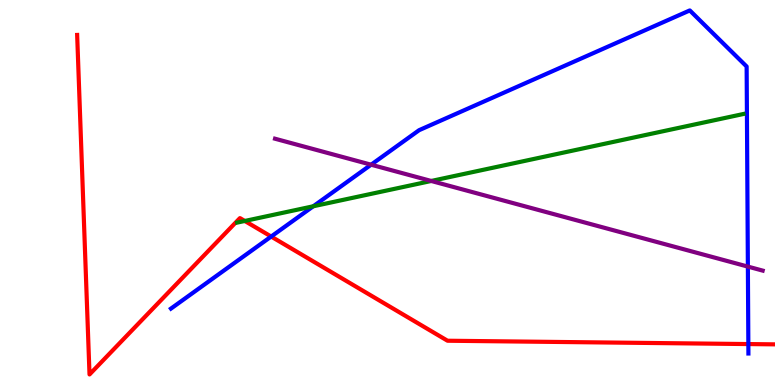[{'lines': ['blue', 'red'], 'intersections': [{'x': 3.5, 'y': 3.86}, {'x': 9.66, 'y': 1.06}]}, {'lines': ['green', 'red'], 'intersections': [{'x': 3.16, 'y': 4.26}]}, {'lines': ['purple', 'red'], 'intersections': []}, {'lines': ['blue', 'green'], 'intersections': [{'x': 4.04, 'y': 4.64}]}, {'lines': ['blue', 'purple'], 'intersections': [{'x': 4.79, 'y': 5.72}, {'x': 9.65, 'y': 3.08}]}, {'lines': ['green', 'purple'], 'intersections': [{'x': 5.56, 'y': 5.3}]}]